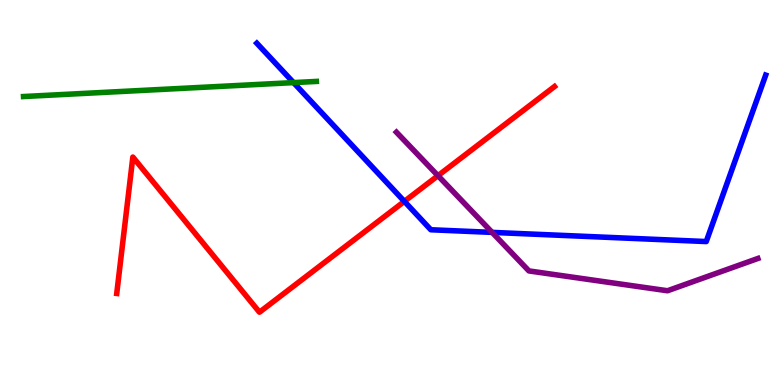[{'lines': ['blue', 'red'], 'intersections': [{'x': 5.22, 'y': 4.77}]}, {'lines': ['green', 'red'], 'intersections': []}, {'lines': ['purple', 'red'], 'intersections': [{'x': 5.65, 'y': 5.44}]}, {'lines': ['blue', 'green'], 'intersections': [{'x': 3.79, 'y': 7.85}]}, {'lines': ['blue', 'purple'], 'intersections': [{'x': 6.35, 'y': 3.96}]}, {'lines': ['green', 'purple'], 'intersections': []}]